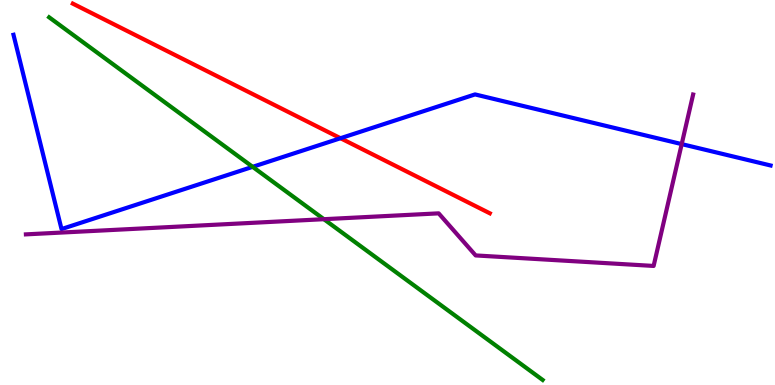[{'lines': ['blue', 'red'], 'intersections': [{'x': 4.39, 'y': 6.41}]}, {'lines': ['green', 'red'], 'intersections': []}, {'lines': ['purple', 'red'], 'intersections': []}, {'lines': ['blue', 'green'], 'intersections': [{'x': 3.26, 'y': 5.67}]}, {'lines': ['blue', 'purple'], 'intersections': [{'x': 8.8, 'y': 6.26}]}, {'lines': ['green', 'purple'], 'intersections': [{'x': 4.18, 'y': 4.31}]}]